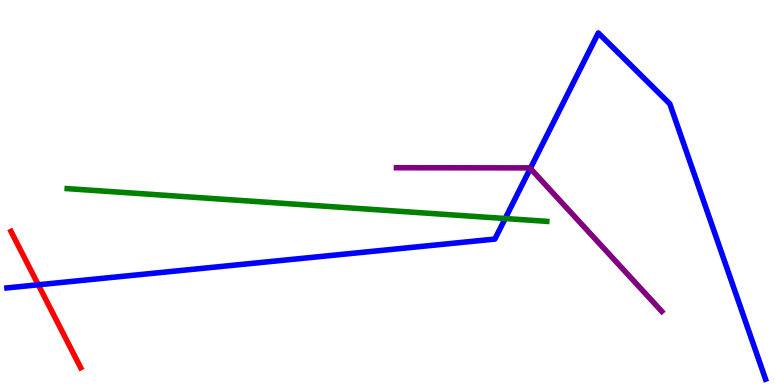[{'lines': ['blue', 'red'], 'intersections': [{'x': 0.494, 'y': 2.6}]}, {'lines': ['green', 'red'], 'intersections': []}, {'lines': ['purple', 'red'], 'intersections': []}, {'lines': ['blue', 'green'], 'intersections': [{'x': 6.52, 'y': 4.32}]}, {'lines': ['blue', 'purple'], 'intersections': [{'x': 6.84, 'y': 5.63}]}, {'lines': ['green', 'purple'], 'intersections': []}]